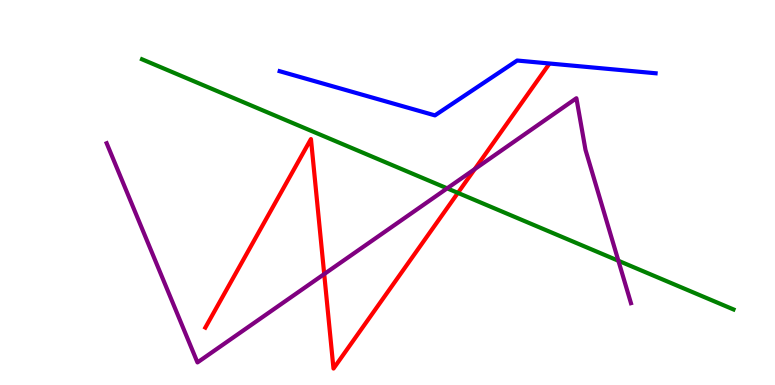[{'lines': ['blue', 'red'], 'intersections': []}, {'lines': ['green', 'red'], 'intersections': [{'x': 5.91, 'y': 4.99}]}, {'lines': ['purple', 'red'], 'intersections': [{'x': 4.18, 'y': 2.88}, {'x': 6.13, 'y': 5.61}]}, {'lines': ['blue', 'green'], 'intersections': []}, {'lines': ['blue', 'purple'], 'intersections': []}, {'lines': ['green', 'purple'], 'intersections': [{'x': 5.77, 'y': 5.11}, {'x': 7.98, 'y': 3.23}]}]